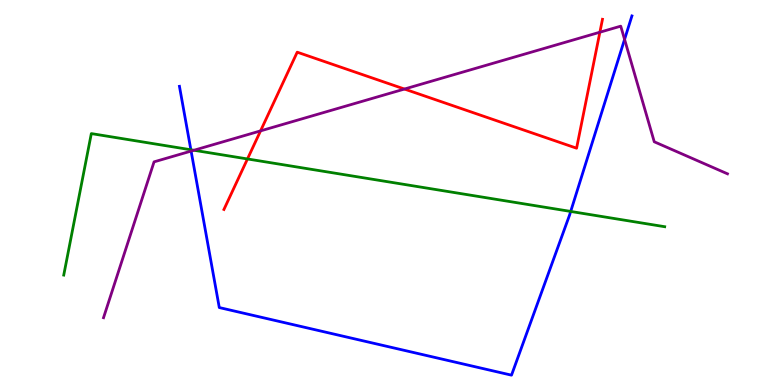[{'lines': ['blue', 'red'], 'intersections': []}, {'lines': ['green', 'red'], 'intersections': [{'x': 3.19, 'y': 5.87}]}, {'lines': ['purple', 'red'], 'intersections': [{'x': 3.36, 'y': 6.6}, {'x': 5.22, 'y': 7.69}, {'x': 7.74, 'y': 9.16}]}, {'lines': ['blue', 'green'], 'intersections': [{'x': 2.46, 'y': 6.11}, {'x': 7.36, 'y': 4.51}]}, {'lines': ['blue', 'purple'], 'intersections': [{'x': 2.47, 'y': 6.08}, {'x': 8.06, 'y': 8.98}]}, {'lines': ['green', 'purple'], 'intersections': [{'x': 2.5, 'y': 6.1}]}]